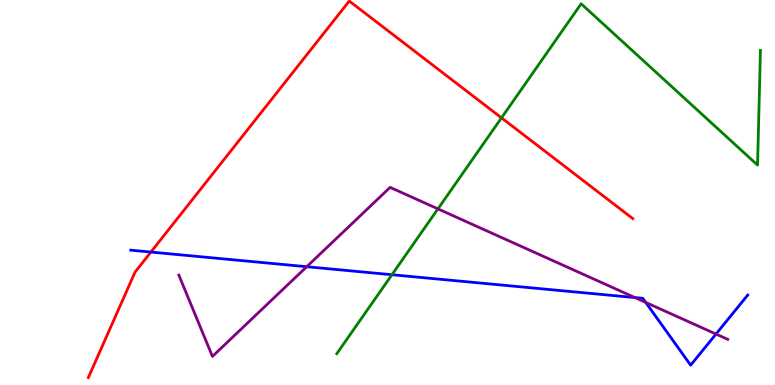[{'lines': ['blue', 'red'], 'intersections': [{'x': 1.95, 'y': 3.45}]}, {'lines': ['green', 'red'], 'intersections': [{'x': 6.47, 'y': 6.94}]}, {'lines': ['purple', 'red'], 'intersections': []}, {'lines': ['blue', 'green'], 'intersections': [{'x': 5.06, 'y': 2.86}]}, {'lines': ['blue', 'purple'], 'intersections': [{'x': 3.96, 'y': 3.07}, {'x': 8.19, 'y': 2.27}, {'x': 8.33, 'y': 2.14}, {'x': 9.24, 'y': 1.32}]}, {'lines': ['green', 'purple'], 'intersections': [{'x': 5.65, 'y': 4.57}]}]